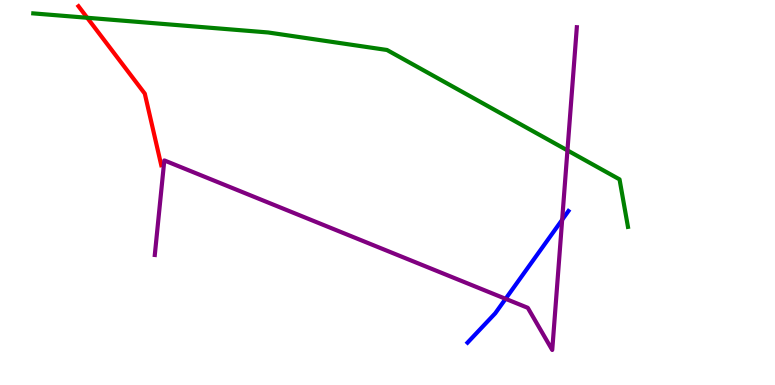[{'lines': ['blue', 'red'], 'intersections': []}, {'lines': ['green', 'red'], 'intersections': [{'x': 1.13, 'y': 9.54}]}, {'lines': ['purple', 'red'], 'intersections': []}, {'lines': ['blue', 'green'], 'intersections': []}, {'lines': ['blue', 'purple'], 'intersections': [{'x': 6.52, 'y': 2.24}, {'x': 7.25, 'y': 4.29}]}, {'lines': ['green', 'purple'], 'intersections': [{'x': 7.32, 'y': 6.09}]}]